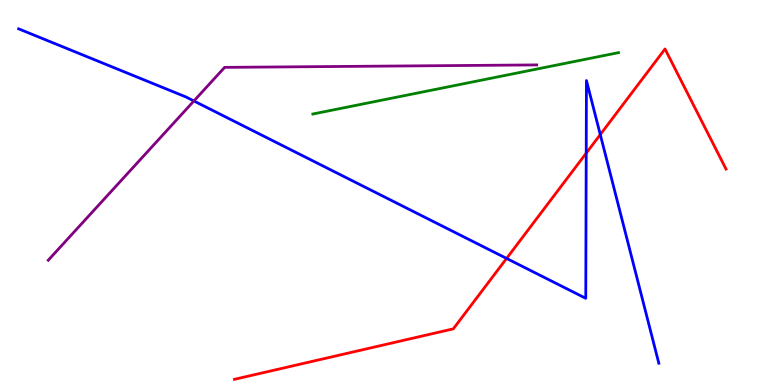[{'lines': ['blue', 'red'], 'intersections': [{'x': 6.54, 'y': 3.29}, {'x': 7.56, 'y': 6.02}, {'x': 7.75, 'y': 6.5}]}, {'lines': ['green', 'red'], 'intersections': []}, {'lines': ['purple', 'red'], 'intersections': []}, {'lines': ['blue', 'green'], 'intersections': []}, {'lines': ['blue', 'purple'], 'intersections': [{'x': 2.5, 'y': 7.38}]}, {'lines': ['green', 'purple'], 'intersections': []}]